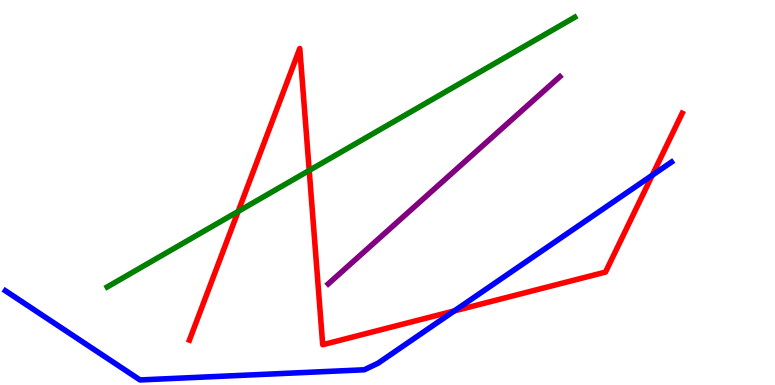[{'lines': ['blue', 'red'], 'intersections': [{'x': 5.86, 'y': 1.92}, {'x': 8.42, 'y': 5.45}]}, {'lines': ['green', 'red'], 'intersections': [{'x': 3.07, 'y': 4.51}, {'x': 3.99, 'y': 5.57}]}, {'lines': ['purple', 'red'], 'intersections': []}, {'lines': ['blue', 'green'], 'intersections': []}, {'lines': ['blue', 'purple'], 'intersections': []}, {'lines': ['green', 'purple'], 'intersections': []}]